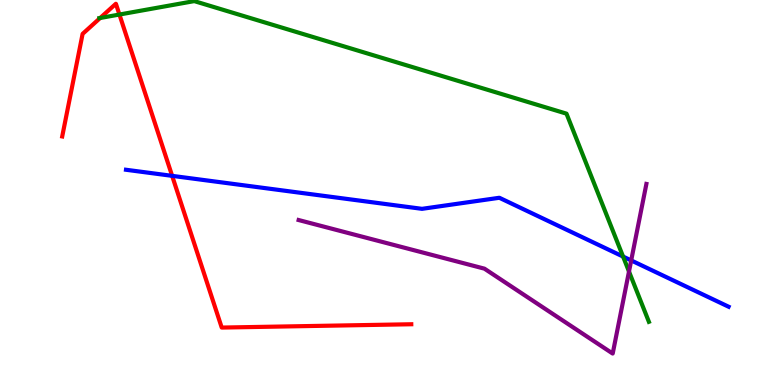[{'lines': ['blue', 'red'], 'intersections': [{'x': 2.22, 'y': 5.43}]}, {'lines': ['green', 'red'], 'intersections': [{'x': 1.29, 'y': 9.53}, {'x': 1.54, 'y': 9.62}]}, {'lines': ['purple', 'red'], 'intersections': []}, {'lines': ['blue', 'green'], 'intersections': [{'x': 8.04, 'y': 3.34}]}, {'lines': ['blue', 'purple'], 'intersections': [{'x': 8.14, 'y': 3.24}]}, {'lines': ['green', 'purple'], 'intersections': [{'x': 8.12, 'y': 2.95}]}]